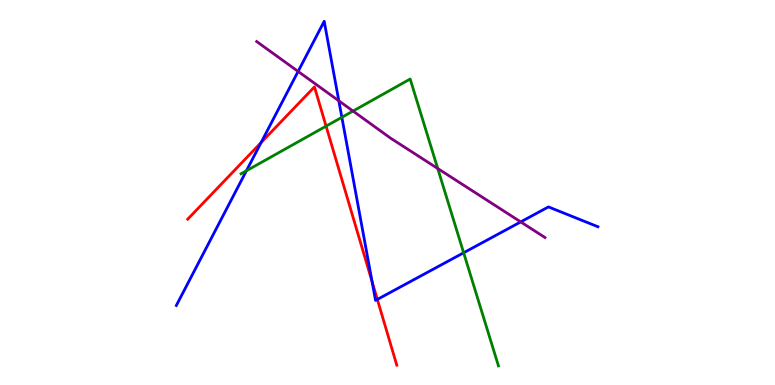[{'lines': ['blue', 'red'], 'intersections': [{'x': 3.37, 'y': 6.3}, {'x': 4.8, 'y': 2.69}, {'x': 4.87, 'y': 2.22}]}, {'lines': ['green', 'red'], 'intersections': [{'x': 4.21, 'y': 6.72}]}, {'lines': ['purple', 'red'], 'intersections': []}, {'lines': ['blue', 'green'], 'intersections': [{'x': 3.18, 'y': 5.56}, {'x': 4.41, 'y': 6.95}, {'x': 5.98, 'y': 3.43}]}, {'lines': ['blue', 'purple'], 'intersections': [{'x': 3.85, 'y': 8.14}, {'x': 4.37, 'y': 7.38}, {'x': 6.72, 'y': 4.24}]}, {'lines': ['green', 'purple'], 'intersections': [{'x': 4.56, 'y': 7.12}, {'x': 5.65, 'y': 5.62}]}]